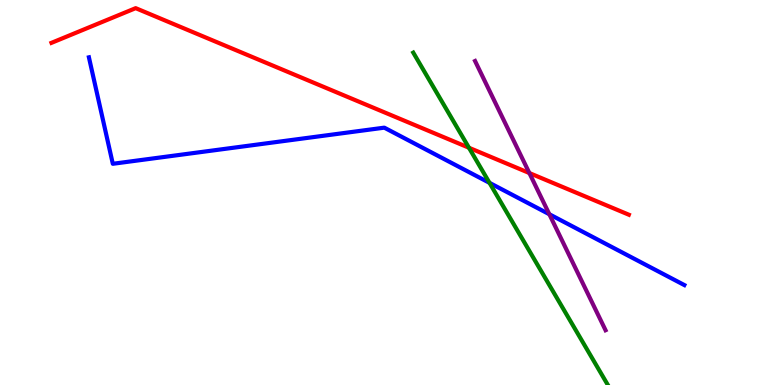[{'lines': ['blue', 'red'], 'intersections': []}, {'lines': ['green', 'red'], 'intersections': [{'x': 6.05, 'y': 6.16}]}, {'lines': ['purple', 'red'], 'intersections': [{'x': 6.83, 'y': 5.51}]}, {'lines': ['blue', 'green'], 'intersections': [{'x': 6.32, 'y': 5.25}]}, {'lines': ['blue', 'purple'], 'intersections': [{'x': 7.09, 'y': 4.44}]}, {'lines': ['green', 'purple'], 'intersections': []}]